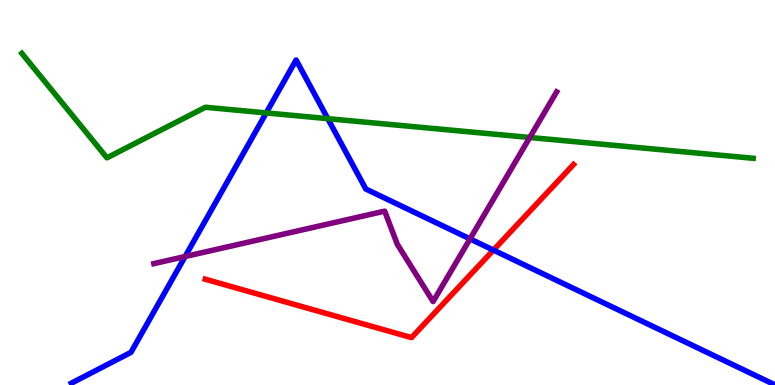[{'lines': ['blue', 'red'], 'intersections': [{'x': 6.37, 'y': 3.5}]}, {'lines': ['green', 'red'], 'intersections': []}, {'lines': ['purple', 'red'], 'intersections': []}, {'lines': ['blue', 'green'], 'intersections': [{'x': 3.43, 'y': 7.07}, {'x': 4.23, 'y': 6.92}]}, {'lines': ['blue', 'purple'], 'intersections': [{'x': 2.39, 'y': 3.34}, {'x': 6.06, 'y': 3.79}]}, {'lines': ['green', 'purple'], 'intersections': [{'x': 6.84, 'y': 6.43}]}]